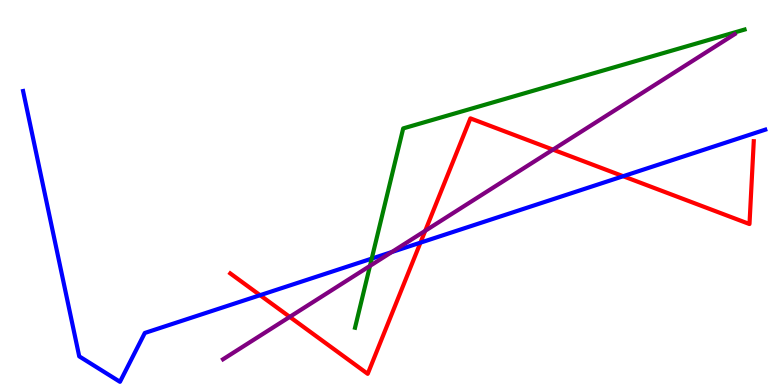[{'lines': ['blue', 'red'], 'intersections': [{'x': 3.36, 'y': 2.33}, {'x': 5.43, 'y': 3.7}, {'x': 8.04, 'y': 5.42}]}, {'lines': ['green', 'red'], 'intersections': []}, {'lines': ['purple', 'red'], 'intersections': [{'x': 3.74, 'y': 1.77}, {'x': 5.49, 'y': 4.01}, {'x': 7.13, 'y': 6.11}]}, {'lines': ['blue', 'green'], 'intersections': [{'x': 4.8, 'y': 3.28}]}, {'lines': ['blue', 'purple'], 'intersections': [{'x': 5.06, 'y': 3.45}]}, {'lines': ['green', 'purple'], 'intersections': [{'x': 4.77, 'y': 3.09}]}]